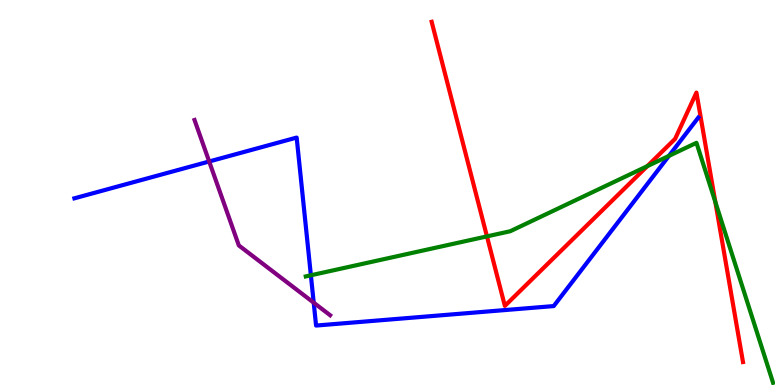[{'lines': ['blue', 'red'], 'intersections': []}, {'lines': ['green', 'red'], 'intersections': [{'x': 6.28, 'y': 3.86}, {'x': 8.35, 'y': 5.68}, {'x': 9.23, 'y': 4.76}]}, {'lines': ['purple', 'red'], 'intersections': []}, {'lines': ['blue', 'green'], 'intersections': [{'x': 4.01, 'y': 2.85}, {'x': 8.63, 'y': 5.95}]}, {'lines': ['blue', 'purple'], 'intersections': [{'x': 2.7, 'y': 5.81}, {'x': 4.05, 'y': 2.14}]}, {'lines': ['green', 'purple'], 'intersections': []}]